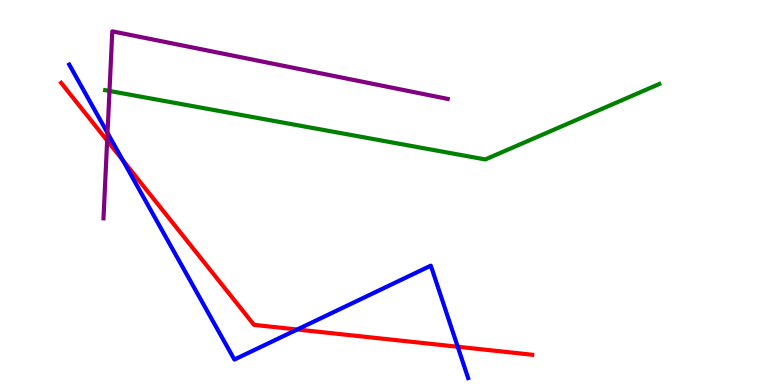[{'lines': ['blue', 'red'], 'intersections': [{'x': 1.58, 'y': 5.84}, {'x': 3.84, 'y': 1.44}, {'x': 5.91, 'y': 0.994}]}, {'lines': ['green', 'red'], 'intersections': []}, {'lines': ['purple', 'red'], 'intersections': [{'x': 1.38, 'y': 6.35}]}, {'lines': ['blue', 'green'], 'intersections': []}, {'lines': ['blue', 'purple'], 'intersections': [{'x': 1.39, 'y': 6.55}]}, {'lines': ['green', 'purple'], 'intersections': [{'x': 1.41, 'y': 7.64}]}]